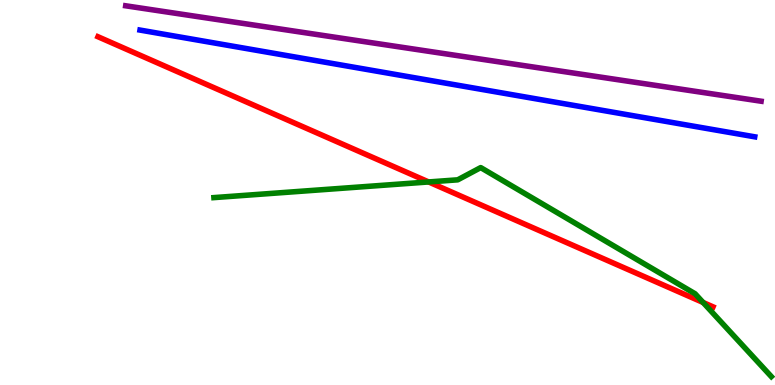[{'lines': ['blue', 'red'], 'intersections': []}, {'lines': ['green', 'red'], 'intersections': [{'x': 5.53, 'y': 5.27}, {'x': 9.07, 'y': 2.14}]}, {'lines': ['purple', 'red'], 'intersections': []}, {'lines': ['blue', 'green'], 'intersections': []}, {'lines': ['blue', 'purple'], 'intersections': []}, {'lines': ['green', 'purple'], 'intersections': []}]